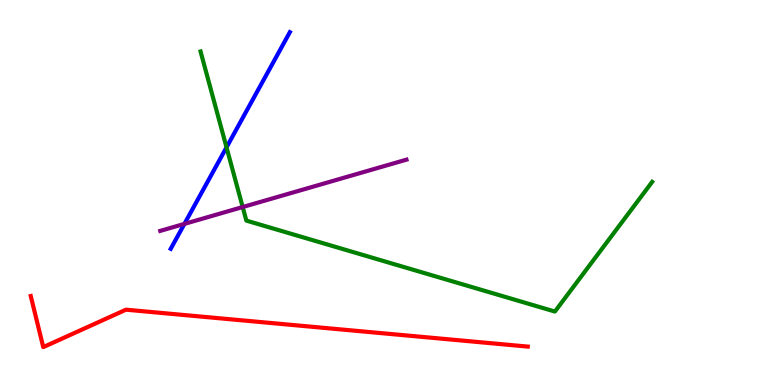[{'lines': ['blue', 'red'], 'intersections': []}, {'lines': ['green', 'red'], 'intersections': []}, {'lines': ['purple', 'red'], 'intersections': []}, {'lines': ['blue', 'green'], 'intersections': [{'x': 2.92, 'y': 6.17}]}, {'lines': ['blue', 'purple'], 'intersections': [{'x': 2.38, 'y': 4.18}]}, {'lines': ['green', 'purple'], 'intersections': [{'x': 3.13, 'y': 4.62}]}]